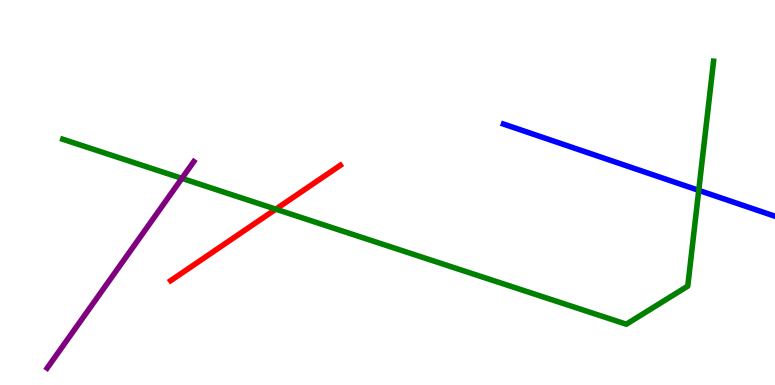[{'lines': ['blue', 'red'], 'intersections': []}, {'lines': ['green', 'red'], 'intersections': [{'x': 3.56, 'y': 4.57}]}, {'lines': ['purple', 'red'], 'intersections': []}, {'lines': ['blue', 'green'], 'intersections': [{'x': 9.02, 'y': 5.06}]}, {'lines': ['blue', 'purple'], 'intersections': []}, {'lines': ['green', 'purple'], 'intersections': [{'x': 2.35, 'y': 5.37}]}]